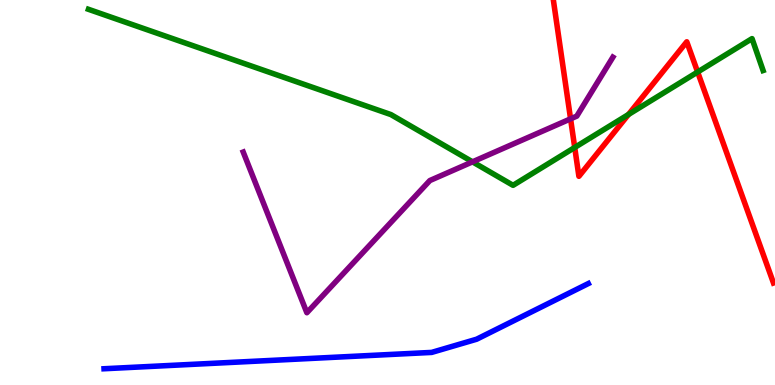[{'lines': ['blue', 'red'], 'intersections': []}, {'lines': ['green', 'red'], 'intersections': [{'x': 7.42, 'y': 6.17}, {'x': 8.11, 'y': 7.03}, {'x': 9.0, 'y': 8.13}]}, {'lines': ['purple', 'red'], 'intersections': [{'x': 7.36, 'y': 6.91}]}, {'lines': ['blue', 'green'], 'intersections': []}, {'lines': ['blue', 'purple'], 'intersections': []}, {'lines': ['green', 'purple'], 'intersections': [{'x': 6.1, 'y': 5.8}]}]